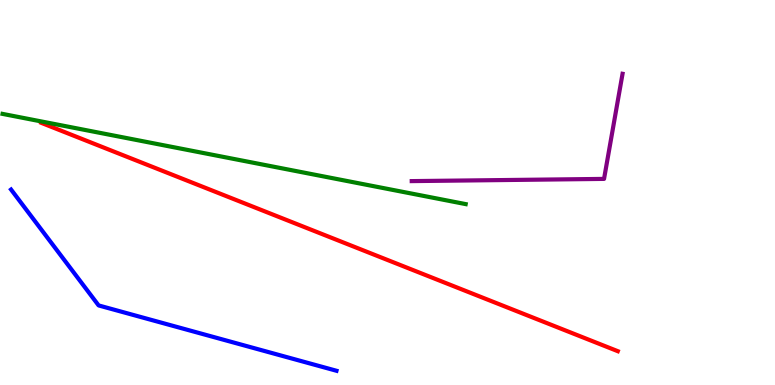[{'lines': ['blue', 'red'], 'intersections': []}, {'lines': ['green', 'red'], 'intersections': []}, {'lines': ['purple', 'red'], 'intersections': []}, {'lines': ['blue', 'green'], 'intersections': []}, {'lines': ['blue', 'purple'], 'intersections': []}, {'lines': ['green', 'purple'], 'intersections': []}]